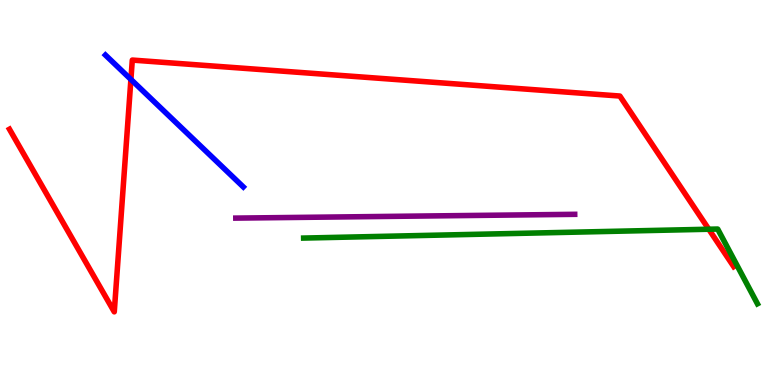[{'lines': ['blue', 'red'], 'intersections': [{'x': 1.69, 'y': 7.94}]}, {'lines': ['green', 'red'], 'intersections': [{'x': 9.15, 'y': 4.05}]}, {'lines': ['purple', 'red'], 'intersections': []}, {'lines': ['blue', 'green'], 'intersections': []}, {'lines': ['blue', 'purple'], 'intersections': []}, {'lines': ['green', 'purple'], 'intersections': []}]